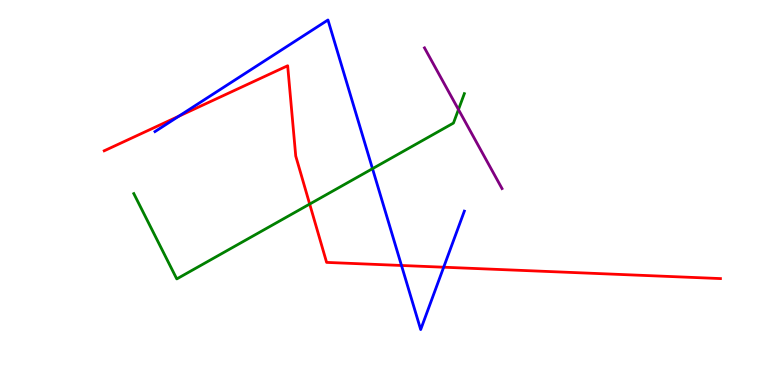[{'lines': ['blue', 'red'], 'intersections': [{'x': 2.31, 'y': 6.98}, {'x': 5.18, 'y': 3.1}, {'x': 5.72, 'y': 3.06}]}, {'lines': ['green', 'red'], 'intersections': [{'x': 4.0, 'y': 4.7}]}, {'lines': ['purple', 'red'], 'intersections': []}, {'lines': ['blue', 'green'], 'intersections': [{'x': 4.81, 'y': 5.62}]}, {'lines': ['blue', 'purple'], 'intersections': []}, {'lines': ['green', 'purple'], 'intersections': [{'x': 5.92, 'y': 7.16}]}]